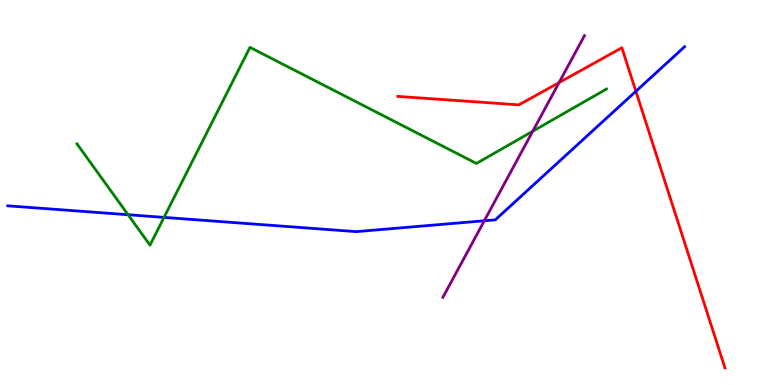[{'lines': ['blue', 'red'], 'intersections': [{'x': 8.2, 'y': 7.63}]}, {'lines': ['green', 'red'], 'intersections': []}, {'lines': ['purple', 'red'], 'intersections': [{'x': 7.21, 'y': 7.86}]}, {'lines': ['blue', 'green'], 'intersections': [{'x': 1.65, 'y': 4.42}, {'x': 2.12, 'y': 4.35}]}, {'lines': ['blue', 'purple'], 'intersections': [{'x': 6.25, 'y': 4.27}]}, {'lines': ['green', 'purple'], 'intersections': [{'x': 6.87, 'y': 6.59}]}]